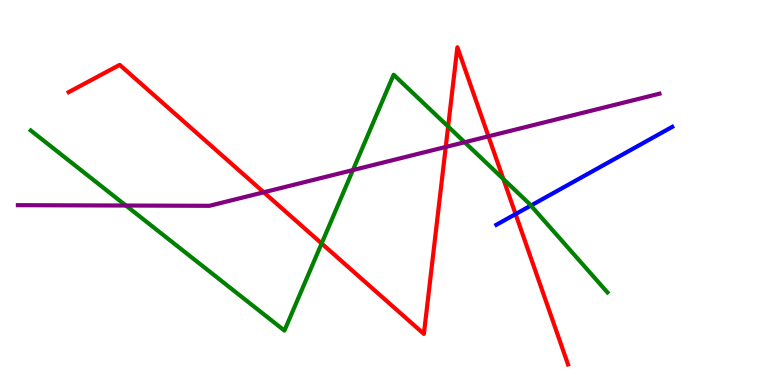[{'lines': ['blue', 'red'], 'intersections': [{'x': 6.65, 'y': 4.44}]}, {'lines': ['green', 'red'], 'intersections': [{'x': 4.15, 'y': 3.68}, {'x': 5.78, 'y': 6.71}, {'x': 6.49, 'y': 5.35}]}, {'lines': ['purple', 'red'], 'intersections': [{'x': 3.4, 'y': 5.01}, {'x': 5.75, 'y': 6.18}, {'x': 6.3, 'y': 6.46}]}, {'lines': ['blue', 'green'], 'intersections': [{'x': 6.85, 'y': 4.66}]}, {'lines': ['blue', 'purple'], 'intersections': []}, {'lines': ['green', 'purple'], 'intersections': [{'x': 1.62, 'y': 4.66}, {'x': 4.55, 'y': 5.58}, {'x': 6.0, 'y': 6.31}]}]